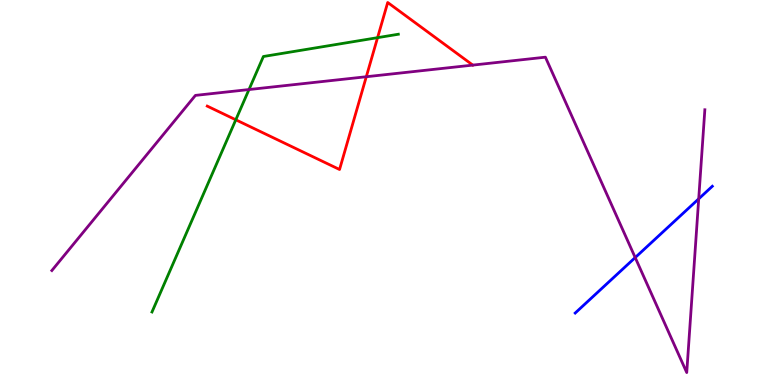[{'lines': ['blue', 'red'], 'intersections': []}, {'lines': ['green', 'red'], 'intersections': [{'x': 3.04, 'y': 6.89}, {'x': 4.87, 'y': 9.02}]}, {'lines': ['purple', 'red'], 'intersections': [{'x': 4.73, 'y': 8.01}]}, {'lines': ['blue', 'green'], 'intersections': []}, {'lines': ['blue', 'purple'], 'intersections': [{'x': 8.2, 'y': 3.31}, {'x': 9.02, 'y': 4.84}]}, {'lines': ['green', 'purple'], 'intersections': [{'x': 3.21, 'y': 7.67}]}]